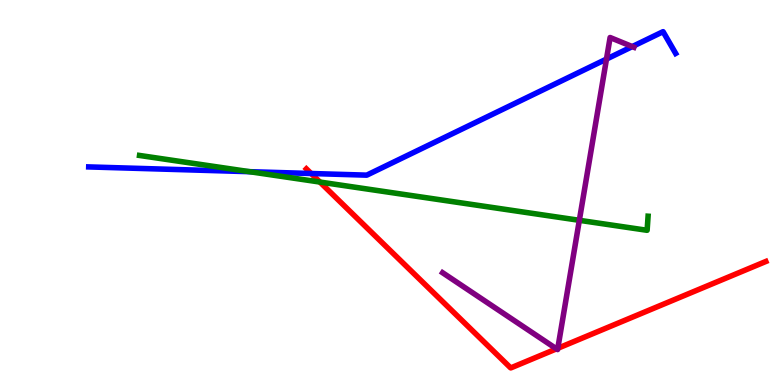[{'lines': ['blue', 'red'], 'intersections': [{'x': 4.01, 'y': 5.49}]}, {'lines': ['green', 'red'], 'intersections': [{'x': 4.13, 'y': 5.27}]}, {'lines': ['purple', 'red'], 'intersections': [{'x': 7.18, 'y': 0.939}, {'x': 7.2, 'y': 0.954}]}, {'lines': ['blue', 'green'], 'intersections': [{'x': 3.22, 'y': 5.54}]}, {'lines': ['blue', 'purple'], 'intersections': [{'x': 7.83, 'y': 8.47}, {'x': 8.16, 'y': 8.79}]}, {'lines': ['green', 'purple'], 'intersections': [{'x': 7.48, 'y': 4.28}]}]